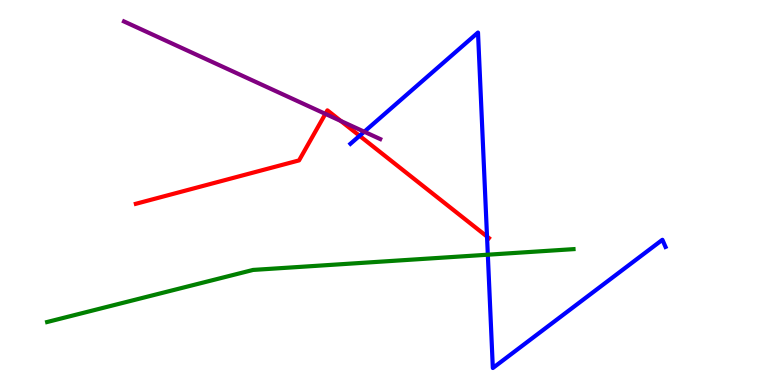[{'lines': ['blue', 'red'], 'intersections': [{'x': 4.64, 'y': 6.47}, {'x': 6.28, 'y': 3.86}]}, {'lines': ['green', 'red'], 'intersections': []}, {'lines': ['purple', 'red'], 'intersections': [{'x': 4.2, 'y': 7.04}, {'x': 4.4, 'y': 6.86}]}, {'lines': ['blue', 'green'], 'intersections': [{'x': 6.29, 'y': 3.38}]}, {'lines': ['blue', 'purple'], 'intersections': [{'x': 4.7, 'y': 6.58}]}, {'lines': ['green', 'purple'], 'intersections': []}]